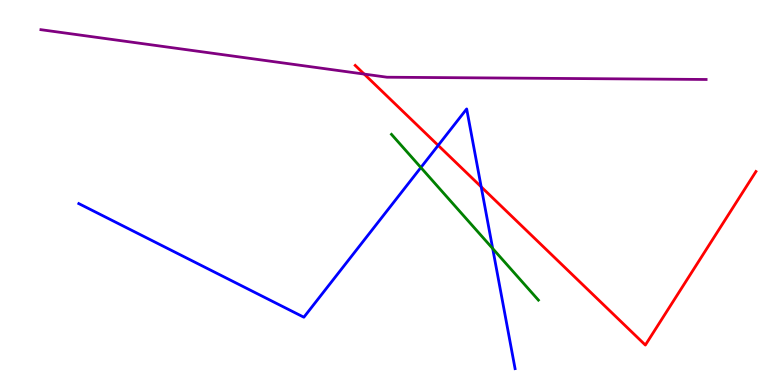[{'lines': ['blue', 'red'], 'intersections': [{'x': 5.65, 'y': 6.22}, {'x': 6.21, 'y': 5.15}]}, {'lines': ['green', 'red'], 'intersections': []}, {'lines': ['purple', 'red'], 'intersections': [{'x': 4.7, 'y': 8.08}]}, {'lines': ['blue', 'green'], 'intersections': [{'x': 5.43, 'y': 5.65}, {'x': 6.36, 'y': 3.54}]}, {'lines': ['blue', 'purple'], 'intersections': []}, {'lines': ['green', 'purple'], 'intersections': []}]